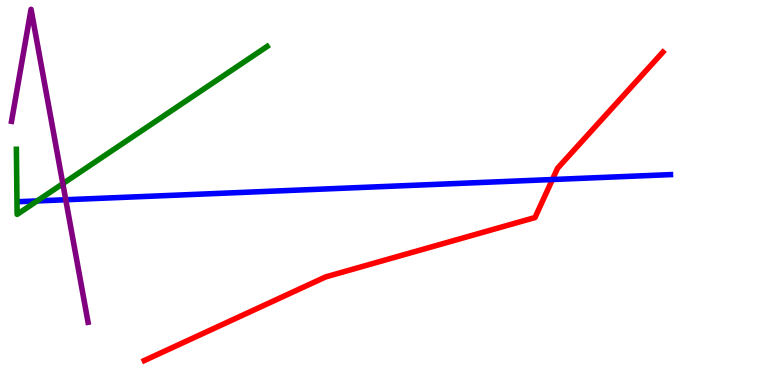[{'lines': ['blue', 'red'], 'intersections': [{'x': 7.13, 'y': 5.34}]}, {'lines': ['green', 'red'], 'intersections': []}, {'lines': ['purple', 'red'], 'intersections': []}, {'lines': ['blue', 'green'], 'intersections': [{'x': 0.479, 'y': 4.78}]}, {'lines': ['blue', 'purple'], 'intersections': [{'x': 0.848, 'y': 4.81}]}, {'lines': ['green', 'purple'], 'intersections': [{'x': 0.811, 'y': 5.23}]}]